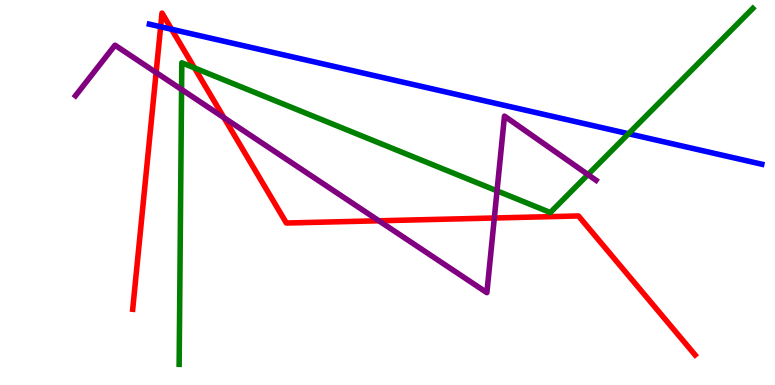[{'lines': ['blue', 'red'], 'intersections': [{'x': 2.07, 'y': 9.3}, {'x': 2.21, 'y': 9.24}]}, {'lines': ['green', 'red'], 'intersections': [{'x': 2.51, 'y': 8.24}]}, {'lines': ['purple', 'red'], 'intersections': [{'x': 2.01, 'y': 8.12}, {'x': 2.89, 'y': 6.94}, {'x': 4.89, 'y': 4.27}, {'x': 6.38, 'y': 4.34}]}, {'lines': ['blue', 'green'], 'intersections': [{'x': 8.11, 'y': 6.53}]}, {'lines': ['blue', 'purple'], 'intersections': []}, {'lines': ['green', 'purple'], 'intersections': [{'x': 2.34, 'y': 7.68}, {'x': 6.41, 'y': 5.04}, {'x': 7.59, 'y': 5.46}]}]